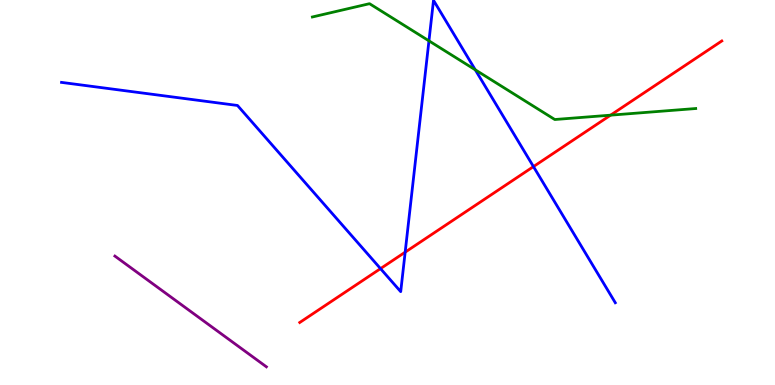[{'lines': ['blue', 'red'], 'intersections': [{'x': 4.91, 'y': 3.02}, {'x': 5.23, 'y': 3.45}, {'x': 6.88, 'y': 5.67}]}, {'lines': ['green', 'red'], 'intersections': [{'x': 7.88, 'y': 7.01}]}, {'lines': ['purple', 'red'], 'intersections': []}, {'lines': ['blue', 'green'], 'intersections': [{'x': 5.53, 'y': 8.94}, {'x': 6.13, 'y': 8.19}]}, {'lines': ['blue', 'purple'], 'intersections': []}, {'lines': ['green', 'purple'], 'intersections': []}]